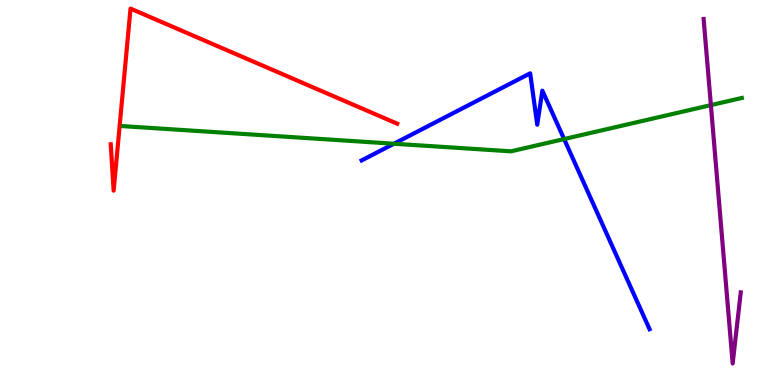[{'lines': ['blue', 'red'], 'intersections': []}, {'lines': ['green', 'red'], 'intersections': []}, {'lines': ['purple', 'red'], 'intersections': []}, {'lines': ['blue', 'green'], 'intersections': [{'x': 5.08, 'y': 6.27}, {'x': 7.28, 'y': 6.39}]}, {'lines': ['blue', 'purple'], 'intersections': []}, {'lines': ['green', 'purple'], 'intersections': [{'x': 9.17, 'y': 7.27}]}]